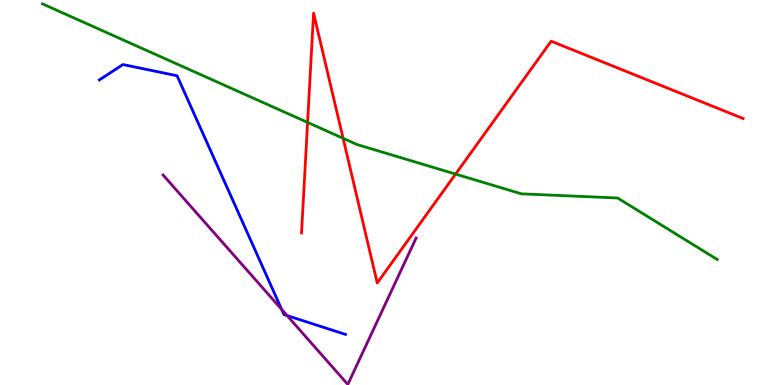[{'lines': ['blue', 'red'], 'intersections': []}, {'lines': ['green', 'red'], 'intersections': [{'x': 3.97, 'y': 6.82}, {'x': 4.43, 'y': 6.41}, {'x': 5.88, 'y': 5.48}]}, {'lines': ['purple', 'red'], 'intersections': []}, {'lines': ['blue', 'green'], 'intersections': []}, {'lines': ['blue', 'purple'], 'intersections': [{'x': 3.63, 'y': 1.96}, {'x': 3.7, 'y': 1.8}]}, {'lines': ['green', 'purple'], 'intersections': []}]